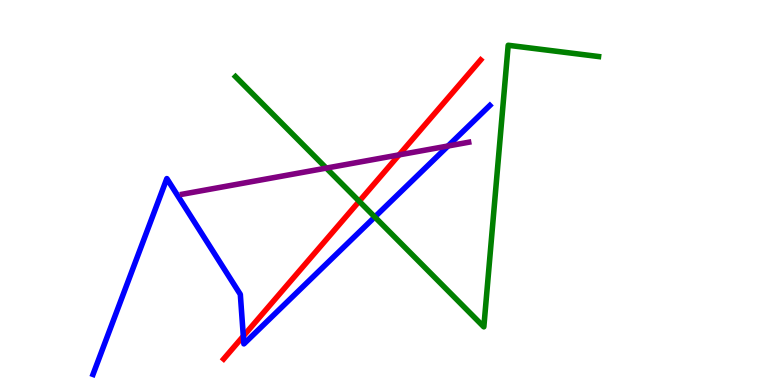[{'lines': ['blue', 'red'], 'intersections': [{'x': 3.14, 'y': 1.27}]}, {'lines': ['green', 'red'], 'intersections': [{'x': 4.63, 'y': 4.77}]}, {'lines': ['purple', 'red'], 'intersections': [{'x': 5.15, 'y': 5.98}]}, {'lines': ['blue', 'green'], 'intersections': [{'x': 4.84, 'y': 4.36}]}, {'lines': ['blue', 'purple'], 'intersections': [{'x': 5.78, 'y': 6.21}]}, {'lines': ['green', 'purple'], 'intersections': [{'x': 4.21, 'y': 5.63}]}]